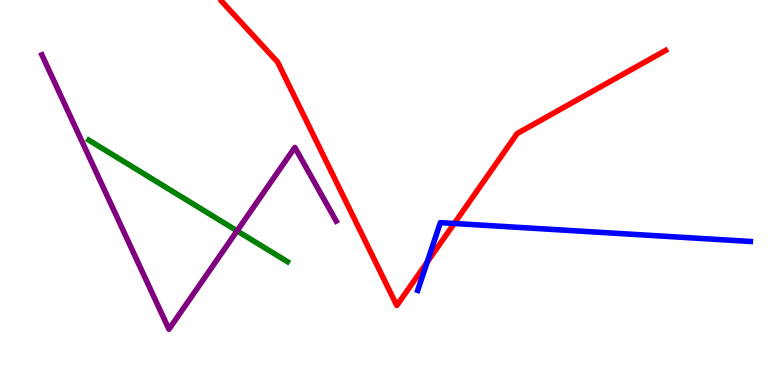[{'lines': ['blue', 'red'], 'intersections': [{'x': 5.51, 'y': 3.19}, {'x': 5.86, 'y': 4.2}]}, {'lines': ['green', 'red'], 'intersections': []}, {'lines': ['purple', 'red'], 'intersections': []}, {'lines': ['blue', 'green'], 'intersections': []}, {'lines': ['blue', 'purple'], 'intersections': []}, {'lines': ['green', 'purple'], 'intersections': [{'x': 3.06, 'y': 4.0}]}]